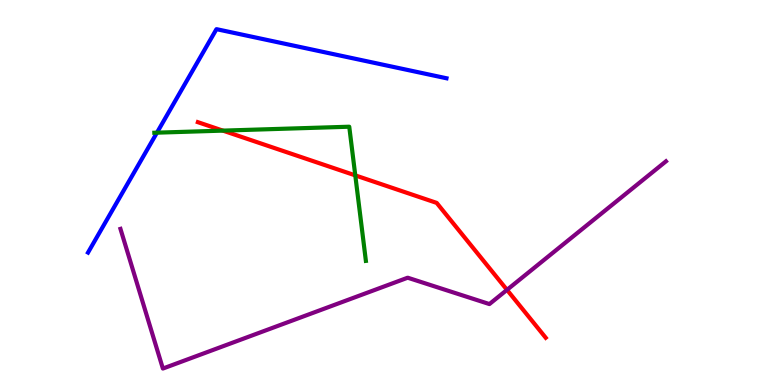[{'lines': ['blue', 'red'], 'intersections': []}, {'lines': ['green', 'red'], 'intersections': [{'x': 2.88, 'y': 6.61}, {'x': 4.58, 'y': 5.44}]}, {'lines': ['purple', 'red'], 'intersections': [{'x': 6.54, 'y': 2.47}]}, {'lines': ['blue', 'green'], 'intersections': [{'x': 2.03, 'y': 6.55}]}, {'lines': ['blue', 'purple'], 'intersections': []}, {'lines': ['green', 'purple'], 'intersections': []}]